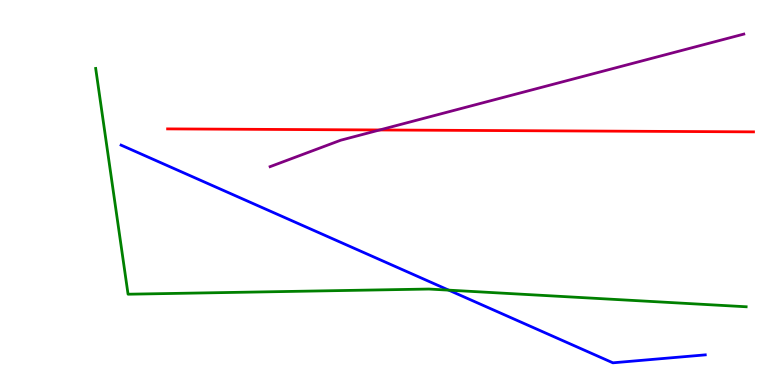[{'lines': ['blue', 'red'], 'intersections': []}, {'lines': ['green', 'red'], 'intersections': []}, {'lines': ['purple', 'red'], 'intersections': [{'x': 4.9, 'y': 6.62}]}, {'lines': ['blue', 'green'], 'intersections': [{'x': 5.79, 'y': 2.46}]}, {'lines': ['blue', 'purple'], 'intersections': []}, {'lines': ['green', 'purple'], 'intersections': []}]